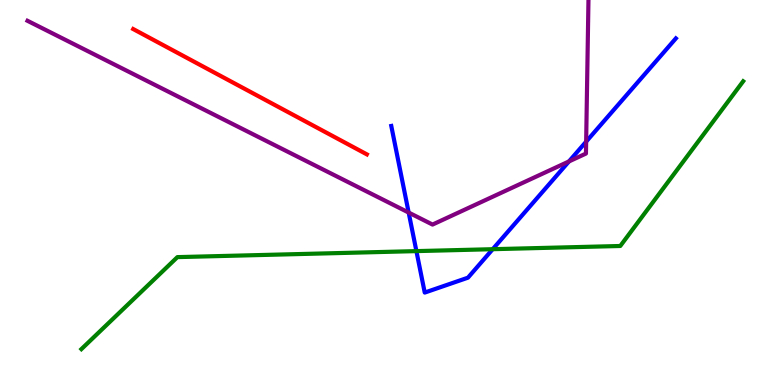[{'lines': ['blue', 'red'], 'intersections': []}, {'lines': ['green', 'red'], 'intersections': []}, {'lines': ['purple', 'red'], 'intersections': []}, {'lines': ['blue', 'green'], 'intersections': [{'x': 5.37, 'y': 3.48}, {'x': 6.36, 'y': 3.53}]}, {'lines': ['blue', 'purple'], 'intersections': [{'x': 5.27, 'y': 4.48}, {'x': 7.34, 'y': 5.81}, {'x': 7.56, 'y': 6.32}]}, {'lines': ['green', 'purple'], 'intersections': []}]